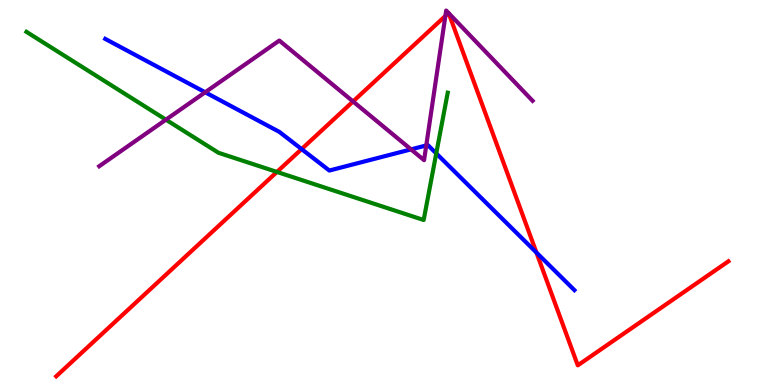[{'lines': ['blue', 'red'], 'intersections': [{'x': 3.89, 'y': 6.13}, {'x': 6.92, 'y': 3.44}]}, {'lines': ['green', 'red'], 'intersections': [{'x': 3.57, 'y': 5.53}]}, {'lines': ['purple', 'red'], 'intersections': [{'x': 4.56, 'y': 7.36}, {'x': 5.75, 'y': 9.58}, {'x': 5.79, 'y': 9.66}, {'x': 5.79, 'y': 9.66}]}, {'lines': ['blue', 'green'], 'intersections': [{'x': 5.63, 'y': 6.02}]}, {'lines': ['blue', 'purple'], 'intersections': [{'x': 2.65, 'y': 7.6}, {'x': 5.3, 'y': 6.12}, {'x': 5.5, 'y': 6.22}]}, {'lines': ['green', 'purple'], 'intersections': [{'x': 2.14, 'y': 6.89}]}]